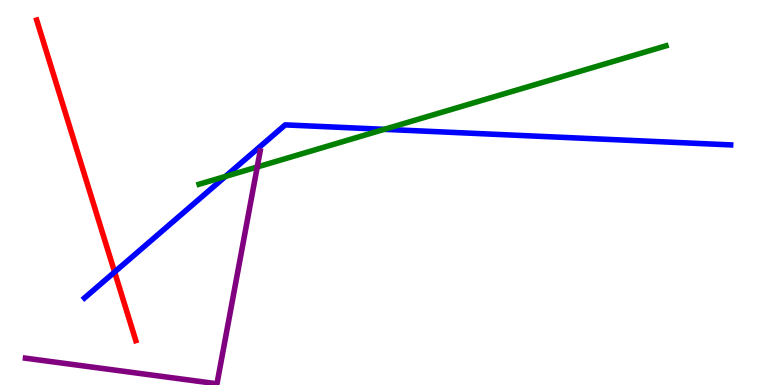[{'lines': ['blue', 'red'], 'intersections': [{'x': 1.48, 'y': 2.93}]}, {'lines': ['green', 'red'], 'intersections': []}, {'lines': ['purple', 'red'], 'intersections': []}, {'lines': ['blue', 'green'], 'intersections': [{'x': 2.91, 'y': 5.42}, {'x': 4.96, 'y': 6.64}]}, {'lines': ['blue', 'purple'], 'intersections': []}, {'lines': ['green', 'purple'], 'intersections': [{'x': 3.32, 'y': 5.66}]}]